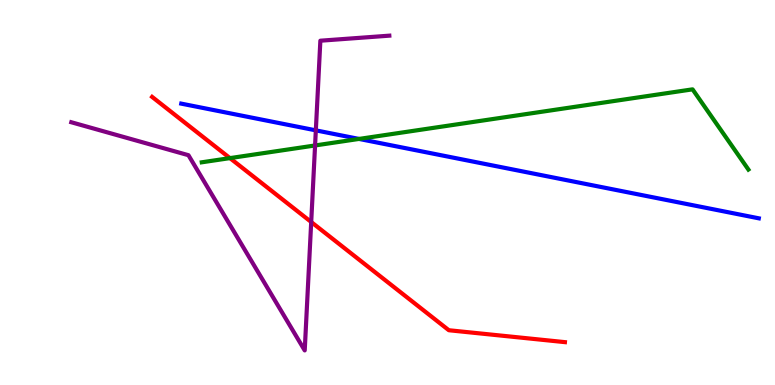[{'lines': ['blue', 'red'], 'intersections': []}, {'lines': ['green', 'red'], 'intersections': [{'x': 2.97, 'y': 5.89}]}, {'lines': ['purple', 'red'], 'intersections': [{'x': 4.02, 'y': 4.23}]}, {'lines': ['blue', 'green'], 'intersections': [{'x': 4.63, 'y': 6.39}]}, {'lines': ['blue', 'purple'], 'intersections': [{'x': 4.08, 'y': 6.61}]}, {'lines': ['green', 'purple'], 'intersections': [{'x': 4.07, 'y': 6.22}]}]